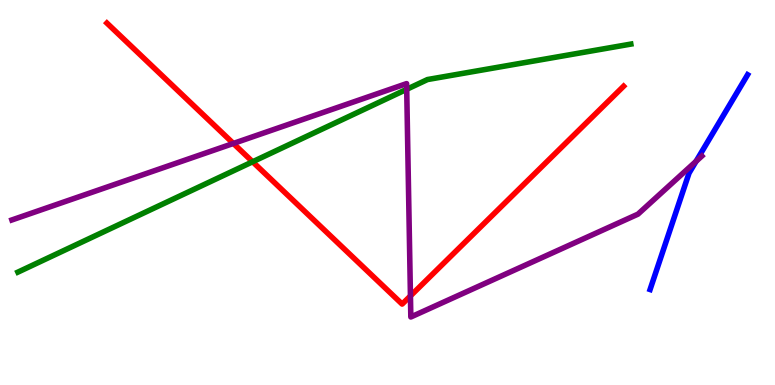[{'lines': ['blue', 'red'], 'intersections': []}, {'lines': ['green', 'red'], 'intersections': [{'x': 3.26, 'y': 5.8}]}, {'lines': ['purple', 'red'], 'intersections': [{'x': 3.01, 'y': 6.27}, {'x': 5.3, 'y': 2.31}]}, {'lines': ['blue', 'green'], 'intersections': []}, {'lines': ['blue', 'purple'], 'intersections': [{'x': 8.98, 'y': 5.81}]}, {'lines': ['green', 'purple'], 'intersections': [{'x': 5.25, 'y': 7.68}]}]